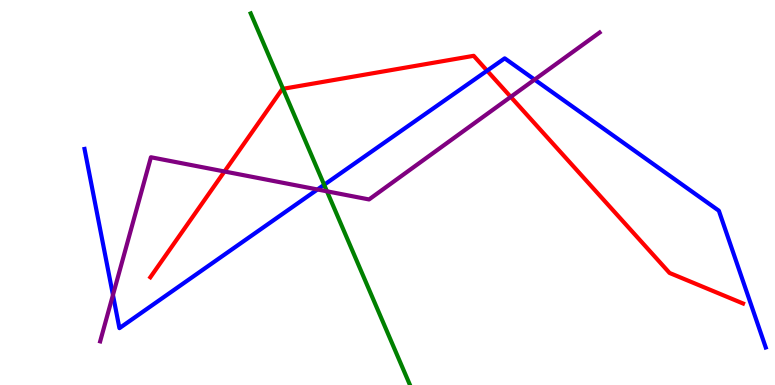[{'lines': ['blue', 'red'], 'intersections': [{'x': 6.29, 'y': 8.16}]}, {'lines': ['green', 'red'], 'intersections': [{'x': 3.65, 'y': 7.69}]}, {'lines': ['purple', 'red'], 'intersections': [{'x': 2.9, 'y': 5.55}, {'x': 6.59, 'y': 7.48}]}, {'lines': ['blue', 'green'], 'intersections': [{'x': 4.18, 'y': 5.2}]}, {'lines': ['blue', 'purple'], 'intersections': [{'x': 1.46, 'y': 2.34}, {'x': 4.1, 'y': 5.08}, {'x': 6.9, 'y': 7.93}]}, {'lines': ['green', 'purple'], 'intersections': [{'x': 4.22, 'y': 5.03}]}]